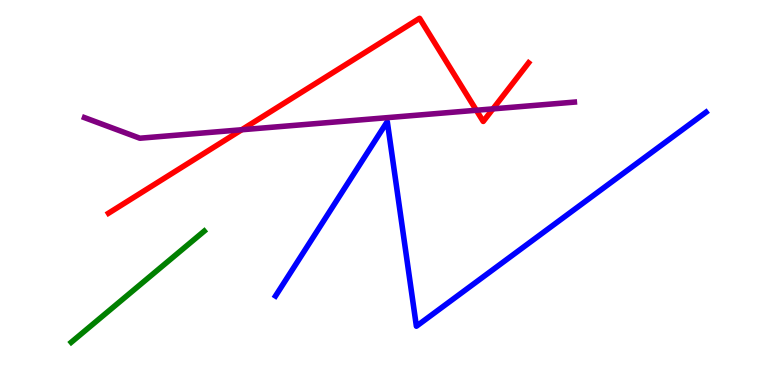[{'lines': ['blue', 'red'], 'intersections': []}, {'lines': ['green', 'red'], 'intersections': []}, {'lines': ['purple', 'red'], 'intersections': [{'x': 3.12, 'y': 6.63}, {'x': 6.15, 'y': 7.14}, {'x': 6.36, 'y': 7.17}]}, {'lines': ['blue', 'green'], 'intersections': []}, {'lines': ['blue', 'purple'], 'intersections': []}, {'lines': ['green', 'purple'], 'intersections': []}]